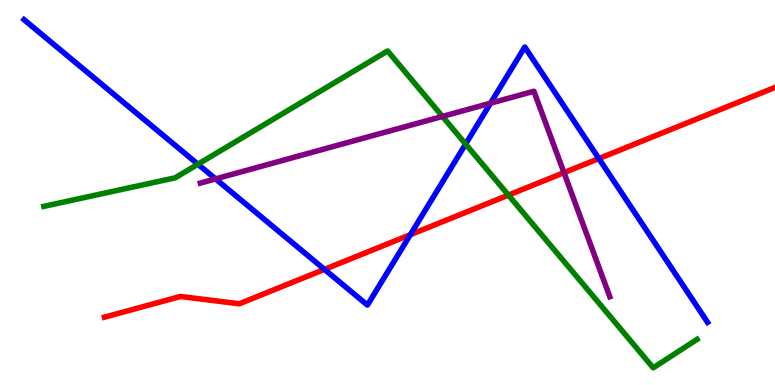[{'lines': ['blue', 'red'], 'intersections': [{'x': 4.19, 'y': 3.0}, {'x': 5.29, 'y': 3.9}, {'x': 7.73, 'y': 5.88}]}, {'lines': ['green', 'red'], 'intersections': [{'x': 6.56, 'y': 4.93}]}, {'lines': ['purple', 'red'], 'intersections': [{'x': 7.28, 'y': 5.52}]}, {'lines': ['blue', 'green'], 'intersections': [{'x': 2.55, 'y': 5.73}, {'x': 6.01, 'y': 6.26}]}, {'lines': ['blue', 'purple'], 'intersections': [{'x': 2.78, 'y': 5.35}, {'x': 6.33, 'y': 7.32}]}, {'lines': ['green', 'purple'], 'intersections': [{'x': 5.71, 'y': 6.98}]}]